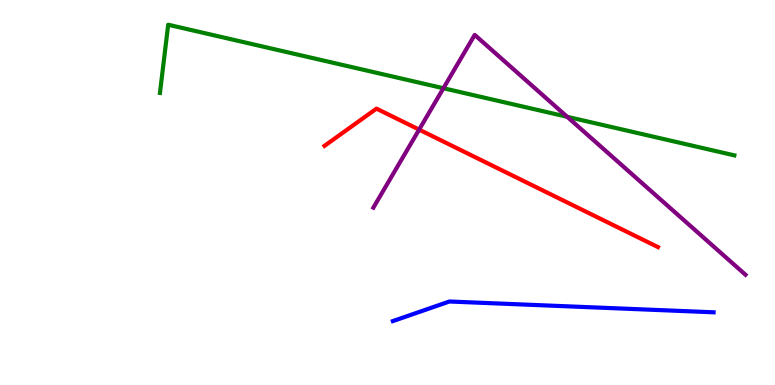[{'lines': ['blue', 'red'], 'intersections': []}, {'lines': ['green', 'red'], 'intersections': []}, {'lines': ['purple', 'red'], 'intersections': [{'x': 5.41, 'y': 6.63}]}, {'lines': ['blue', 'green'], 'intersections': []}, {'lines': ['blue', 'purple'], 'intersections': []}, {'lines': ['green', 'purple'], 'intersections': [{'x': 5.72, 'y': 7.71}, {'x': 7.32, 'y': 6.97}]}]